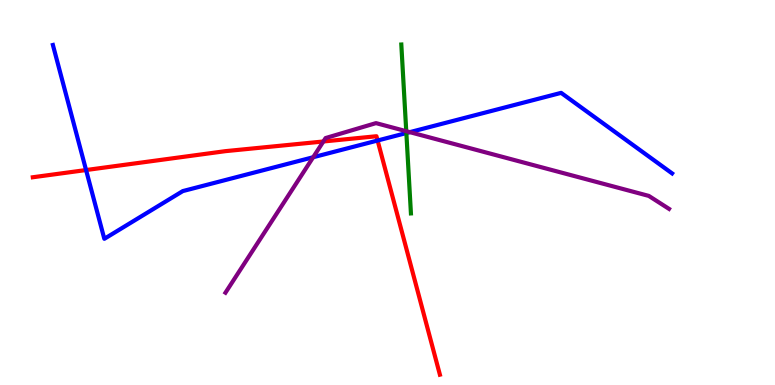[{'lines': ['blue', 'red'], 'intersections': [{'x': 1.11, 'y': 5.58}, {'x': 4.87, 'y': 6.35}]}, {'lines': ['green', 'red'], 'intersections': []}, {'lines': ['purple', 'red'], 'intersections': [{'x': 4.17, 'y': 6.33}]}, {'lines': ['blue', 'green'], 'intersections': [{'x': 5.24, 'y': 6.54}]}, {'lines': ['blue', 'purple'], 'intersections': [{'x': 4.04, 'y': 5.92}, {'x': 5.29, 'y': 6.57}]}, {'lines': ['green', 'purple'], 'intersections': [{'x': 5.24, 'y': 6.59}]}]